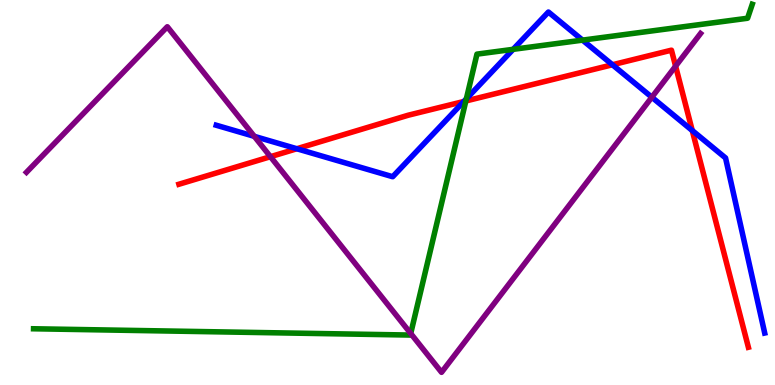[{'lines': ['blue', 'red'], 'intersections': [{'x': 3.83, 'y': 6.14}, {'x': 5.99, 'y': 7.36}, {'x': 7.9, 'y': 8.32}, {'x': 8.93, 'y': 6.61}]}, {'lines': ['green', 'red'], 'intersections': [{'x': 6.01, 'y': 7.38}]}, {'lines': ['purple', 'red'], 'intersections': [{'x': 3.49, 'y': 5.93}, {'x': 8.72, 'y': 8.28}]}, {'lines': ['blue', 'green'], 'intersections': [{'x': 6.02, 'y': 7.43}, {'x': 6.62, 'y': 8.72}, {'x': 7.52, 'y': 8.96}]}, {'lines': ['blue', 'purple'], 'intersections': [{'x': 3.28, 'y': 6.46}, {'x': 8.41, 'y': 7.47}]}, {'lines': ['green', 'purple'], 'intersections': [{'x': 5.3, 'y': 1.34}]}]